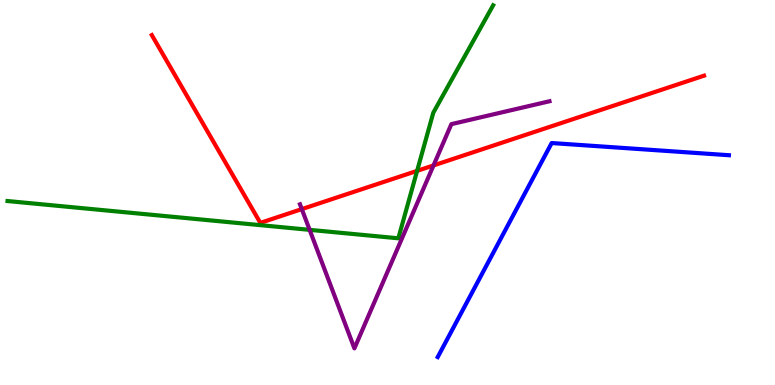[{'lines': ['blue', 'red'], 'intersections': []}, {'lines': ['green', 'red'], 'intersections': [{'x': 5.38, 'y': 5.56}]}, {'lines': ['purple', 'red'], 'intersections': [{'x': 3.89, 'y': 4.57}, {'x': 5.59, 'y': 5.7}]}, {'lines': ['blue', 'green'], 'intersections': []}, {'lines': ['blue', 'purple'], 'intersections': []}, {'lines': ['green', 'purple'], 'intersections': [{'x': 4.0, 'y': 4.03}]}]